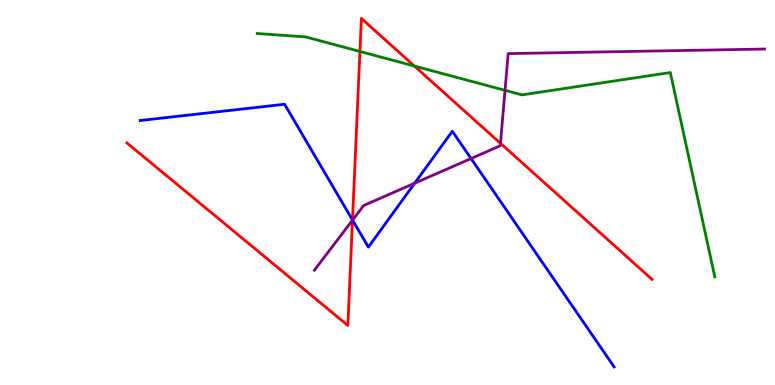[{'lines': ['blue', 'red'], 'intersections': [{'x': 4.55, 'y': 4.28}]}, {'lines': ['green', 'red'], 'intersections': [{'x': 4.64, 'y': 8.66}, {'x': 5.35, 'y': 8.28}]}, {'lines': ['purple', 'red'], 'intersections': [{'x': 4.55, 'y': 4.28}, {'x': 6.46, 'y': 6.28}]}, {'lines': ['blue', 'green'], 'intersections': []}, {'lines': ['blue', 'purple'], 'intersections': [{'x': 4.55, 'y': 4.28}, {'x': 5.35, 'y': 5.24}, {'x': 6.08, 'y': 5.88}]}, {'lines': ['green', 'purple'], 'intersections': [{'x': 6.52, 'y': 7.65}]}]